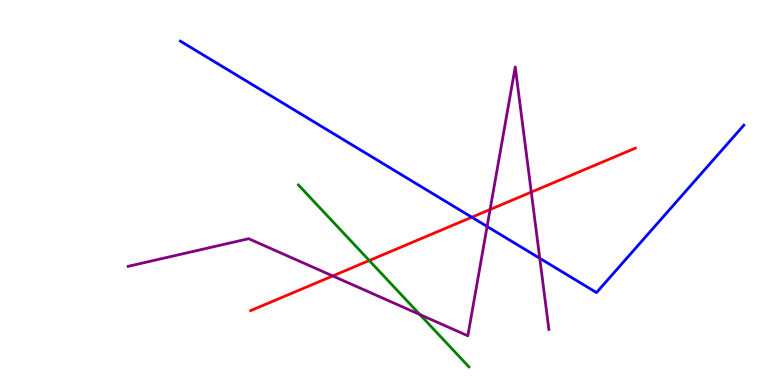[{'lines': ['blue', 'red'], 'intersections': [{'x': 6.09, 'y': 4.36}]}, {'lines': ['green', 'red'], 'intersections': [{'x': 4.76, 'y': 3.23}]}, {'lines': ['purple', 'red'], 'intersections': [{'x': 4.29, 'y': 2.83}, {'x': 6.32, 'y': 4.56}, {'x': 6.86, 'y': 5.01}]}, {'lines': ['blue', 'green'], 'intersections': []}, {'lines': ['blue', 'purple'], 'intersections': [{'x': 6.29, 'y': 4.12}, {'x': 6.96, 'y': 3.29}]}, {'lines': ['green', 'purple'], 'intersections': [{'x': 5.42, 'y': 1.83}]}]